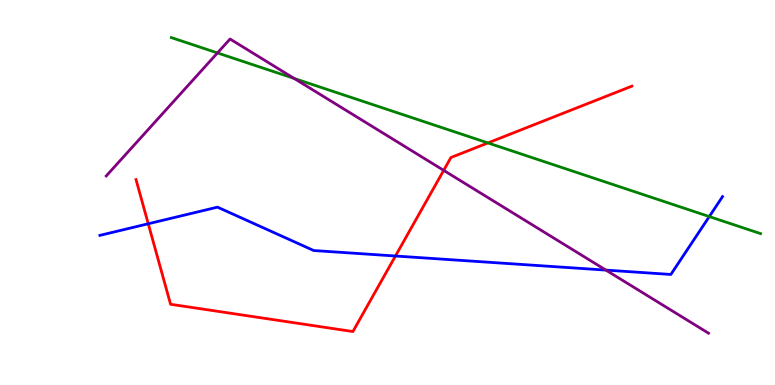[{'lines': ['blue', 'red'], 'intersections': [{'x': 1.91, 'y': 4.19}, {'x': 5.1, 'y': 3.35}]}, {'lines': ['green', 'red'], 'intersections': [{'x': 6.3, 'y': 6.29}]}, {'lines': ['purple', 'red'], 'intersections': [{'x': 5.73, 'y': 5.57}]}, {'lines': ['blue', 'green'], 'intersections': [{'x': 9.15, 'y': 4.38}]}, {'lines': ['blue', 'purple'], 'intersections': [{'x': 7.82, 'y': 2.98}]}, {'lines': ['green', 'purple'], 'intersections': [{'x': 2.81, 'y': 8.63}, {'x': 3.8, 'y': 7.96}]}]